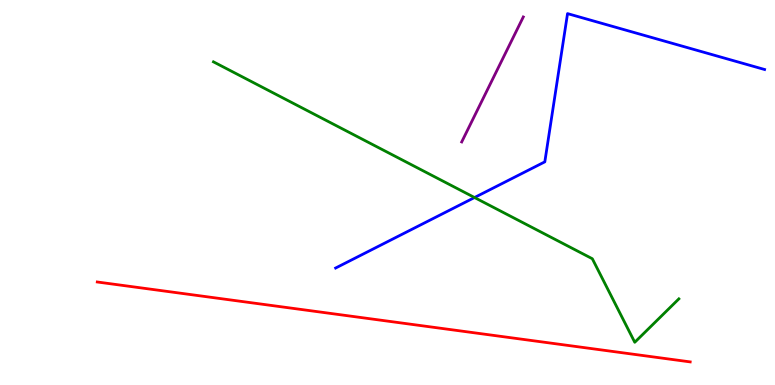[{'lines': ['blue', 'red'], 'intersections': []}, {'lines': ['green', 'red'], 'intersections': []}, {'lines': ['purple', 'red'], 'intersections': []}, {'lines': ['blue', 'green'], 'intersections': [{'x': 6.12, 'y': 4.87}]}, {'lines': ['blue', 'purple'], 'intersections': []}, {'lines': ['green', 'purple'], 'intersections': []}]